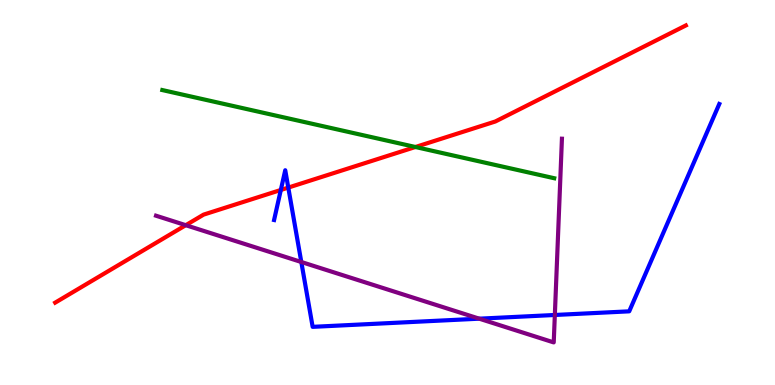[{'lines': ['blue', 'red'], 'intersections': [{'x': 3.62, 'y': 5.07}, {'x': 3.72, 'y': 5.13}]}, {'lines': ['green', 'red'], 'intersections': [{'x': 5.36, 'y': 6.18}]}, {'lines': ['purple', 'red'], 'intersections': [{'x': 2.4, 'y': 4.15}]}, {'lines': ['blue', 'green'], 'intersections': []}, {'lines': ['blue', 'purple'], 'intersections': [{'x': 3.89, 'y': 3.19}, {'x': 6.18, 'y': 1.72}, {'x': 7.16, 'y': 1.82}]}, {'lines': ['green', 'purple'], 'intersections': []}]